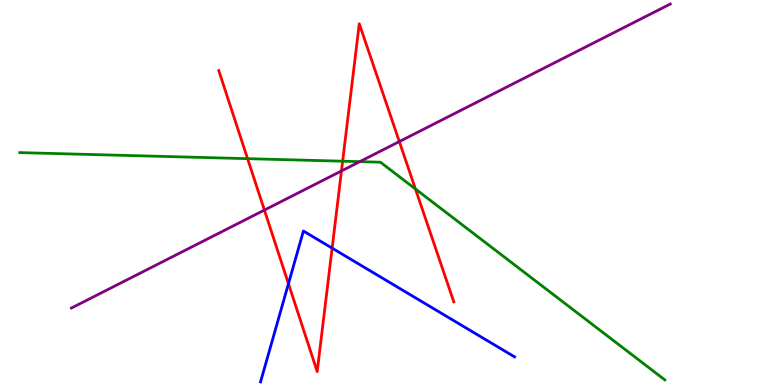[{'lines': ['blue', 'red'], 'intersections': [{'x': 3.72, 'y': 2.63}, {'x': 4.29, 'y': 3.55}]}, {'lines': ['green', 'red'], 'intersections': [{'x': 3.19, 'y': 5.88}, {'x': 4.42, 'y': 5.81}, {'x': 5.36, 'y': 5.09}]}, {'lines': ['purple', 'red'], 'intersections': [{'x': 3.41, 'y': 4.54}, {'x': 4.41, 'y': 5.56}, {'x': 5.15, 'y': 6.32}]}, {'lines': ['blue', 'green'], 'intersections': []}, {'lines': ['blue', 'purple'], 'intersections': []}, {'lines': ['green', 'purple'], 'intersections': [{'x': 4.64, 'y': 5.8}]}]